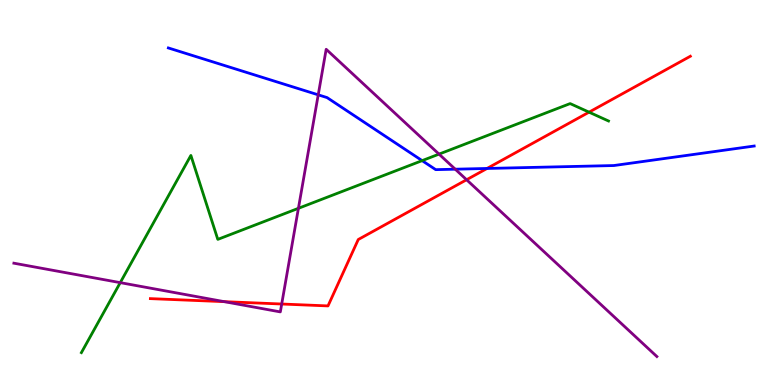[{'lines': ['blue', 'red'], 'intersections': [{'x': 6.28, 'y': 5.62}]}, {'lines': ['green', 'red'], 'intersections': [{'x': 7.6, 'y': 7.09}]}, {'lines': ['purple', 'red'], 'intersections': [{'x': 2.89, 'y': 2.16}, {'x': 3.64, 'y': 2.1}, {'x': 6.02, 'y': 5.33}]}, {'lines': ['blue', 'green'], 'intersections': [{'x': 5.45, 'y': 5.83}]}, {'lines': ['blue', 'purple'], 'intersections': [{'x': 4.11, 'y': 7.54}, {'x': 5.87, 'y': 5.61}]}, {'lines': ['green', 'purple'], 'intersections': [{'x': 1.55, 'y': 2.66}, {'x': 3.85, 'y': 4.59}, {'x': 5.66, 'y': 6.0}]}]